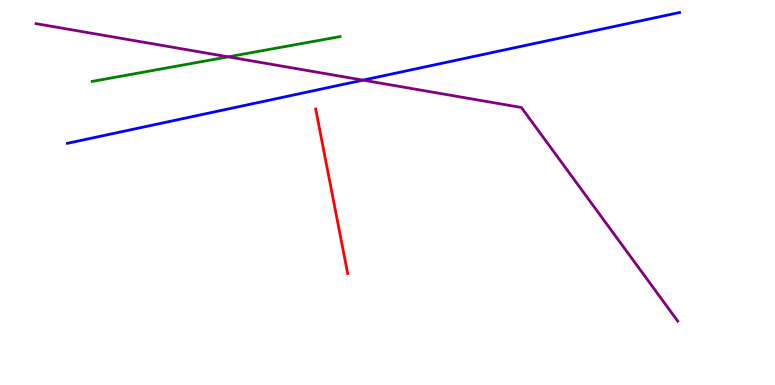[{'lines': ['blue', 'red'], 'intersections': []}, {'lines': ['green', 'red'], 'intersections': []}, {'lines': ['purple', 'red'], 'intersections': []}, {'lines': ['blue', 'green'], 'intersections': []}, {'lines': ['blue', 'purple'], 'intersections': [{'x': 4.68, 'y': 7.92}]}, {'lines': ['green', 'purple'], 'intersections': [{'x': 2.94, 'y': 8.52}]}]